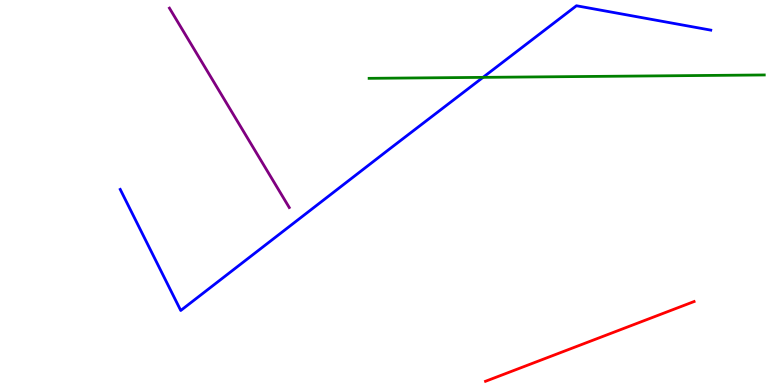[{'lines': ['blue', 'red'], 'intersections': []}, {'lines': ['green', 'red'], 'intersections': []}, {'lines': ['purple', 'red'], 'intersections': []}, {'lines': ['blue', 'green'], 'intersections': [{'x': 6.23, 'y': 7.99}]}, {'lines': ['blue', 'purple'], 'intersections': []}, {'lines': ['green', 'purple'], 'intersections': []}]